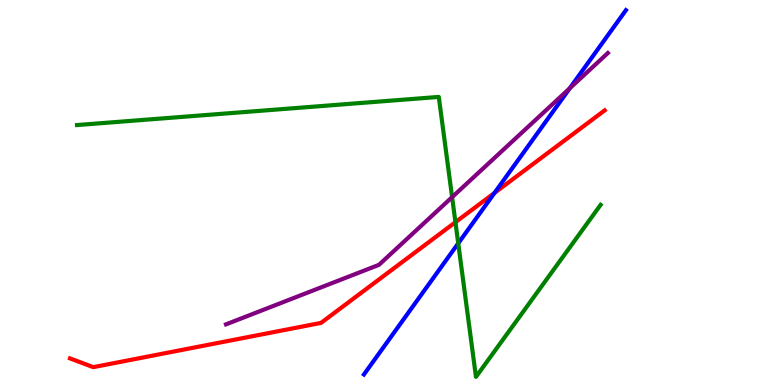[{'lines': ['blue', 'red'], 'intersections': [{'x': 6.38, 'y': 4.99}]}, {'lines': ['green', 'red'], 'intersections': [{'x': 5.88, 'y': 4.23}]}, {'lines': ['purple', 'red'], 'intersections': []}, {'lines': ['blue', 'green'], 'intersections': [{'x': 5.91, 'y': 3.68}]}, {'lines': ['blue', 'purple'], 'intersections': [{'x': 7.35, 'y': 7.71}]}, {'lines': ['green', 'purple'], 'intersections': [{'x': 5.83, 'y': 4.88}]}]